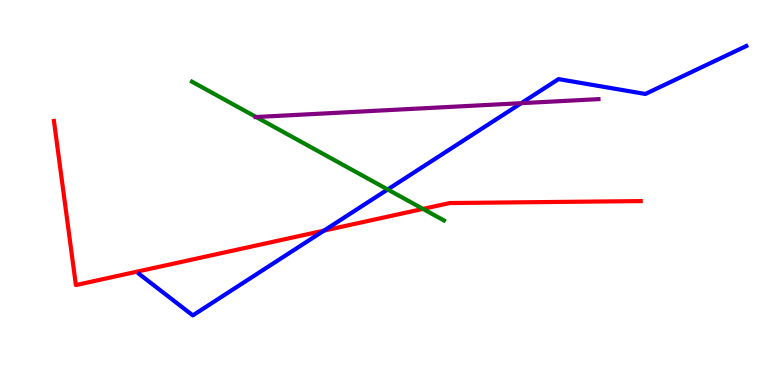[{'lines': ['blue', 'red'], 'intersections': [{'x': 4.18, 'y': 4.01}]}, {'lines': ['green', 'red'], 'intersections': [{'x': 5.46, 'y': 4.57}]}, {'lines': ['purple', 'red'], 'intersections': []}, {'lines': ['blue', 'green'], 'intersections': [{'x': 5.0, 'y': 5.08}]}, {'lines': ['blue', 'purple'], 'intersections': [{'x': 6.73, 'y': 7.32}]}, {'lines': ['green', 'purple'], 'intersections': [{'x': 3.3, 'y': 6.96}]}]